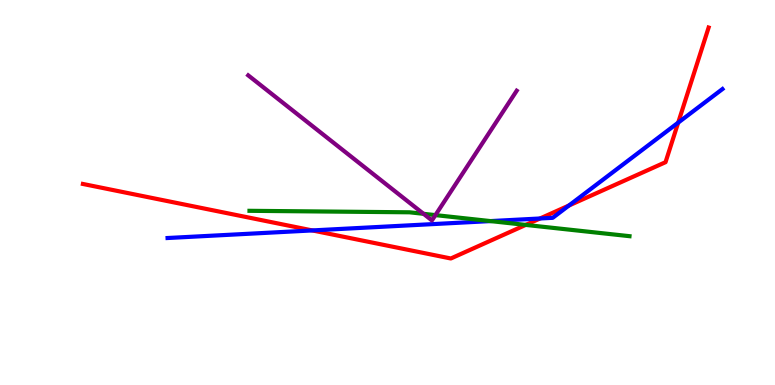[{'lines': ['blue', 'red'], 'intersections': [{'x': 4.03, 'y': 4.01}, {'x': 6.97, 'y': 4.33}, {'x': 7.34, 'y': 4.66}, {'x': 8.75, 'y': 6.81}]}, {'lines': ['green', 'red'], 'intersections': [{'x': 6.78, 'y': 4.16}]}, {'lines': ['purple', 'red'], 'intersections': []}, {'lines': ['blue', 'green'], 'intersections': [{'x': 6.33, 'y': 4.26}]}, {'lines': ['blue', 'purple'], 'intersections': []}, {'lines': ['green', 'purple'], 'intersections': [{'x': 5.47, 'y': 4.45}, {'x': 5.62, 'y': 4.41}]}]